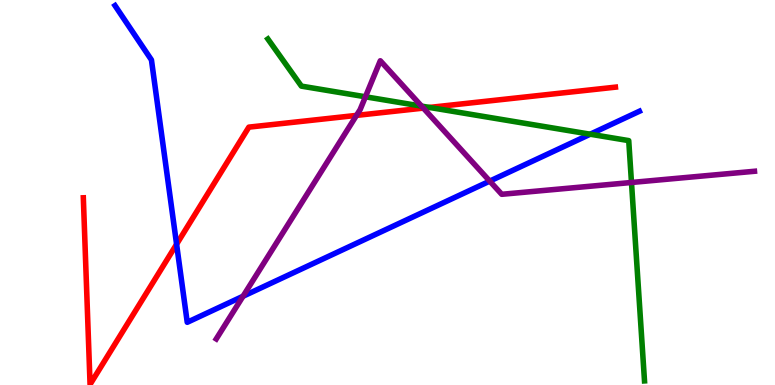[{'lines': ['blue', 'red'], 'intersections': [{'x': 2.28, 'y': 3.66}]}, {'lines': ['green', 'red'], 'intersections': [{'x': 5.54, 'y': 7.21}]}, {'lines': ['purple', 'red'], 'intersections': [{'x': 4.6, 'y': 7.0}, {'x': 5.46, 'y': 7.19}]}, {'lines': ['blue', 'green'], 'intersections': [{'x': 7.62, 'y': 6.51}]}, {'lines': ['blue', 'purple'], 'intersections': [{'x': 3.14, 'y': 2.31}, {'x': 6.32, 'y': 5.3}]}, {'lines': ['green', 'purple'], 'intersections': [{'x': 4.72, 'y': 7.49}, {'x': 5.44, 'y': 7.24}, {'x': 8.15, 'y': 5.26}]}]